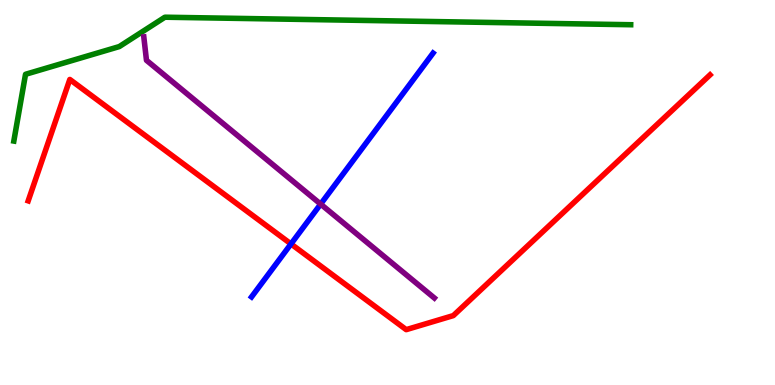[{'lines': ['blue', 'red'], 'intersections': [{'x': 3.75, 'y': 3.66}]}, {'lines': ['green', 'red'], 'intersections': []}, {'lines': ['purple', 'red'], 'intersections': []}, {'lines': ['blue', 'green'], 'intersections': []}, {'lines': ['blue', 'purple'], 'intersections': [{'x': 4.14, 'y': 4.7}]}, {'lines': ['green', 'purple'], 'intersections': []}]